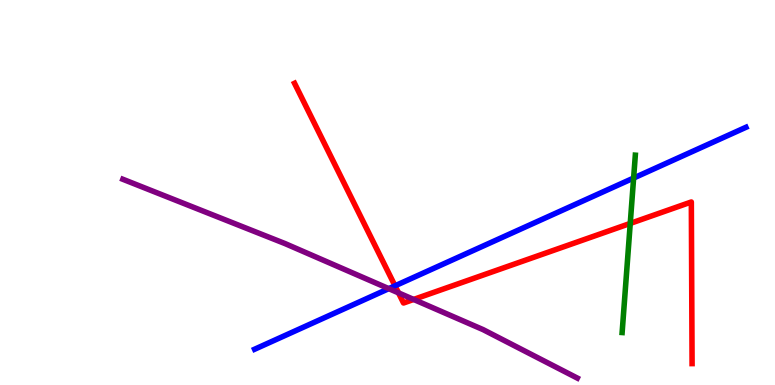[{'lines': ['blue', 'red'], 'intersections': [{'x': 5.1, 'y': 2.58}]}, {'lines': ['green', 'red'], 'intersections': [{'x': 8.13, 'y': 4.2}]}, {'lines': ['purple', 'red'], 'intersections': [{'x': 5.14, 'y': 2.39}, {'x': 5.34, 'y': 2.22}]}, {'lines': ['blue', 'green'], 'intersections': [{'x': 8.18, 'y': 5.38}]}, {'lines': ['blue', 'purple'], 'intersections': [{'x': 5.02, 'y': 2.5}]}, {'lines': ['green', 'purple'], 'intersections': []}]